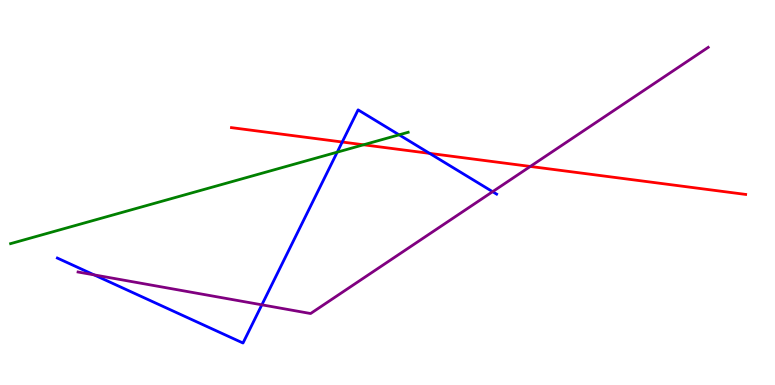[{'lines': ['blue', 'red'], 'intersections': [{'x': 4.42, 'y': 6.31}, {'x': 5.54, 'y': 6.02}]}, {'lines': ['green', 'red'], 'intersections': [{'x': 4.69, 'y': 6.24}]}, {'lines': ['purple', 'red'], 'intersections': [{'x': 6.84, 'y': 5.68}]}, {'lines': ['blue', 'green'], 'intersections': [{'x': 4.35, 'y': 6.05}, {'x': 5.15, 'y': 6.5}]}, {'lines': ['blue', 'purple'], 'intersections': [{'x': 1.21, 'y': 2.86}, {'x': 3.38, 'y': 2.08}, {'x': 6.36, 'y': 5.02}]}, {'lines': ['green', 'purple'], 'intersections': []}]